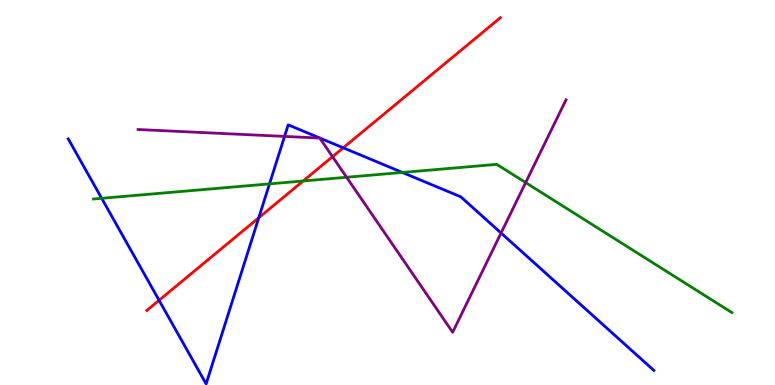[{'lines': ['blue', 'red'], 'intersections': [{'x': 2.05, 'y': 2.2}, {'x': 3.34, 'y': 4.34}, {'x': 4.43, 'y': 6.16}]}, {'lines': ['green', 'red'], 'intersections': [{'x': 3.91, 'y': 5.3}]}, {'lines': ['purple', 'red'], 'intersections': [{'x': 4.29, 'y': 5.93}]}, {'lines': ['blue', 'green'], 'intersections': [{'x': 1.31, 'y': 4.85}, {'x': 3.48, 'y': 5.22}, {'x': 5.19, 'y': 5.52}]}, {'lines': ['blue', 'purple'], 'intersections': [{'x': 3.67, 'y': 6.46}, {'x': 6.47, 'y': 3.95}]}, {'lines': ['green', 'purple'], 'intersections': [{'x': 4.47, 'y': 5.4}, {'x': 6.78, 'y': 5.26}]}]